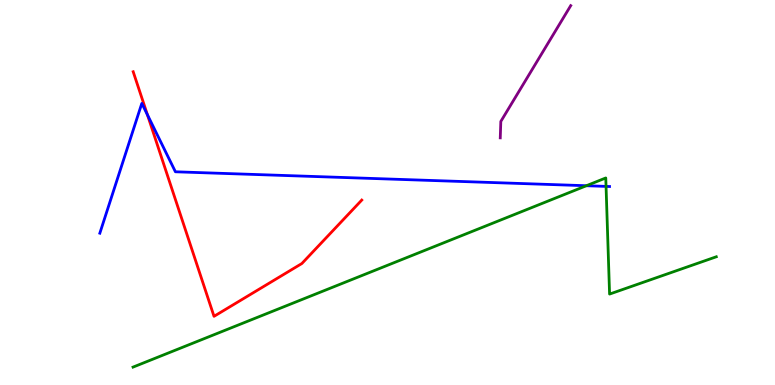[{'lines': ['blue', 'red'], 'intersections': [{'x': 1.9, 'y': 7.02}]}, {'lines': ['green', 'red'], 'intersections': []}, {'lines': ['purple', 'red'], 'intersections': []}, {'lines': ['blue', 'green'], 'intersections': [{'x': 7.57, 'y': 5.18}, {'x': 7.82, 'y': 5.16}]}, {'lines': ['blue', 'purple'], 'intersections': []}, {'lines': ['green', 'purple'], 'intersections': []}]